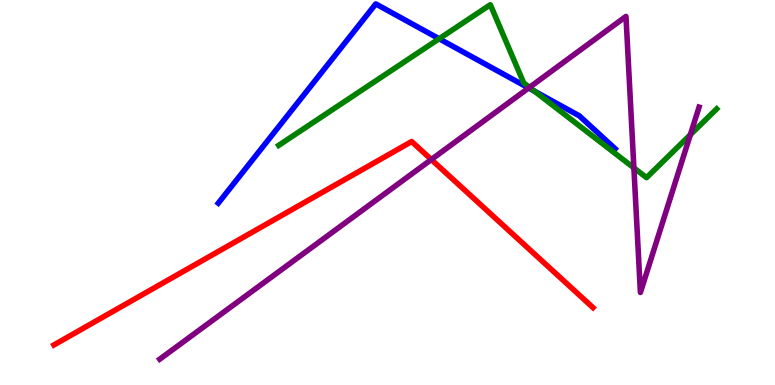[{'lines': ['blue', 'red'], 'intersections': []}, {'lines': ['green', 'red'], 'intersections': []}, {'lines': ['purple', 'red'], 'intersections': [{'x': 5.57, 'y': 5.86}]}, {'lines': ['blue', 'green'], 'intersections': [{'x': 5.67, 'y': 8.99}, {'x': 6.9, 'y': 7.63}]}, {'lines': ['blue', 'purple'], 'intersections': [{'x': 6.82, 'y': 7.71}]}, {'lines': ['green', 'purple'], 'intersections': [{'x': 6.83, 'y': 7.73}, {'x': 8.18, 'y': 5.64}, {'x': 8.91, 'y': 6.5}]}]